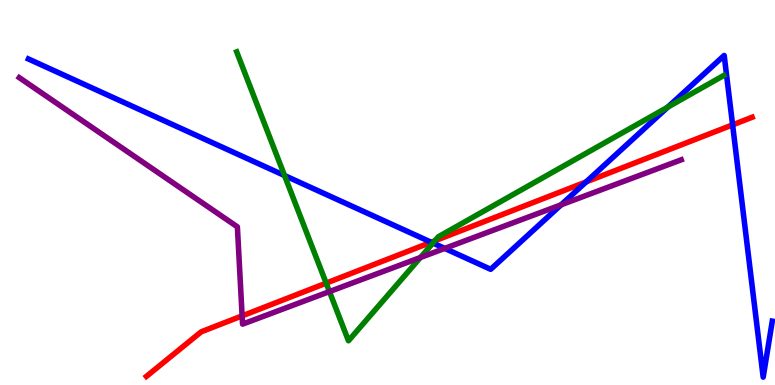[{'lines': ['blue', 'red'], 'intersections': [{'x': 5.56, 'y': 3.71}, {'x': 7.56, 'y': 5.28}, {'x': 9.45, 'y': 6.76}]}, {'lines': ['green', 'red'], 'intersections': [{'x': 4.21, 'y': 2.65}, {'x': 5.61, 'y': 3.75}]}, {'lines': ['purple', 'red'], 'intersections': [{'x': 3.12, 'y': 1.8}]}, {'lines': ['blue', 'green'], 'intersections': [{'x': 3.67, 'y': 5.44}, {'x': 5.59, 'y': 3.69}, {'x': 8.62, 'y': 7.22}]}, {'lines': ['blue', 'purple'], 'intersections': [{'x': 5.74, 'y': 3.55}, {'x': 7.24, 'y': 4.68}]}, {'lines': ['green', 'purple'], 'intersections': [{'x': 4.25, 'y': 2.43}, {'x': 5.43, 'y': 3.31}]}]